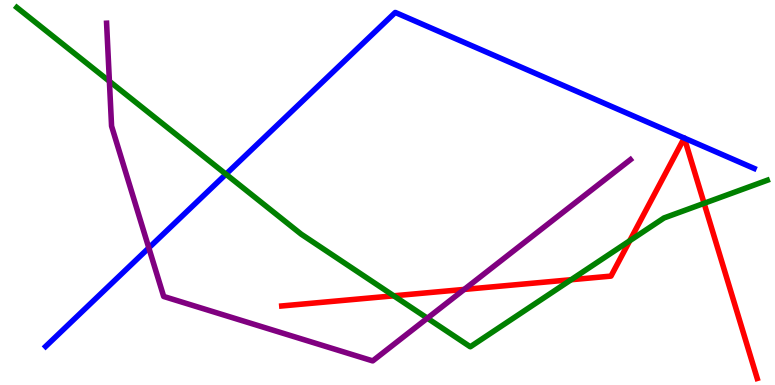[{'lines': ['blue', 'red'], 'intersections': [{'x': 8.83, 'y': 6.41}, {'x': 8.83, 'y': 6.41}]}, {'lines': ['green', 'red'], 'intersections': [{'x': 5.08, 'y': 2.32}, {'x': 7.37, 'y': 2.73}, {'x': 8.13, 'y': 3.75}, {'x': 9.09, 'y': 4.72}]}, {'lines': ['purple', 'red'], 'intersections': [{'x': 5.99, 'y': 2.48}]}, {'lines': ['blue', 'green'], 'intersections': [{'x': 2.92, 'y': 5.48}]}, {'lines': ['blue', 'purple'], 'intersections': [{'x': 1.92, 'y': 3.56}]}, {'lines': ['green', 'purple'], 'intersections': [{'x': 1.41, 'y': 7.89}, {'x': 5.51, 'y': 1.74}]}]